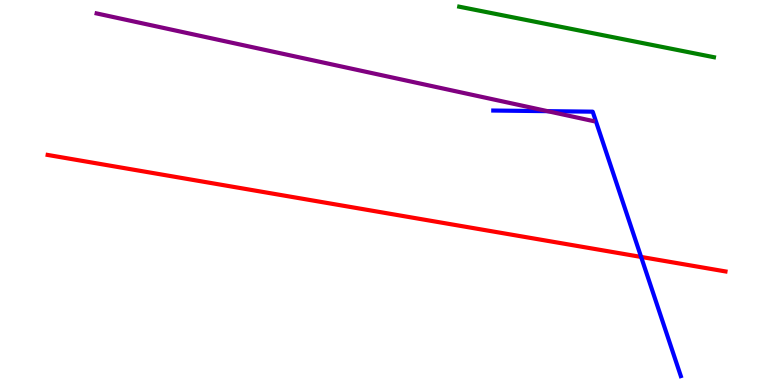[{'lines': ['blue', 'red'], 'intersections': [{'x': 8.27, 'y': 3.33}]}, {'lines': ['green', 'red'], 'intersections': []}, {'lines': ['purple', 'red'], 'intersections': []}, {'lines': ['blue', 'green'], 'intersections': []}, {'lines': ['blue', 'purple'], 'intersections': [{'x': 7.07, 'y': 7.11}]}, {'lines': ['green', 'purple'], 'intersections': []}]